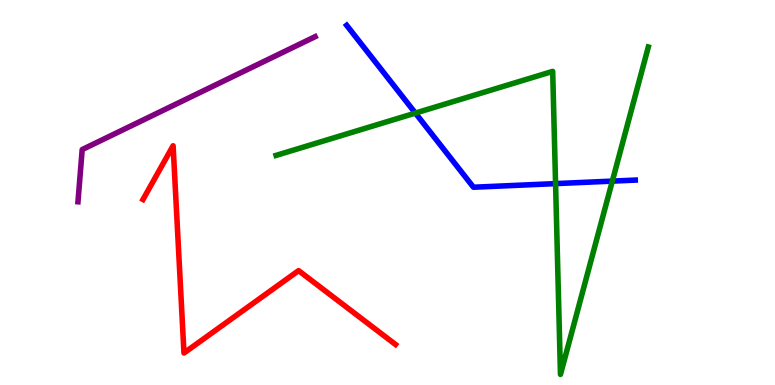[{'lines': ['blue', 'red'], 'intersections': []}, {'lines': ['green', 'red'], 'intersections': []}, {'lines': ['purple', 'red'], 'intersections': []}, {'lines': ['blue', 'green'], 'intersections': [{'x': 5.36, 'y': 7.06}, {'x': 7.17, 'y': 5.23}, {'x': 7.9, 'y': 5.3}]}, {'lines': ['blue', 'purple'], 'intersections': []}, {'lines': ['green', 'purple'], 'intersections': []}]